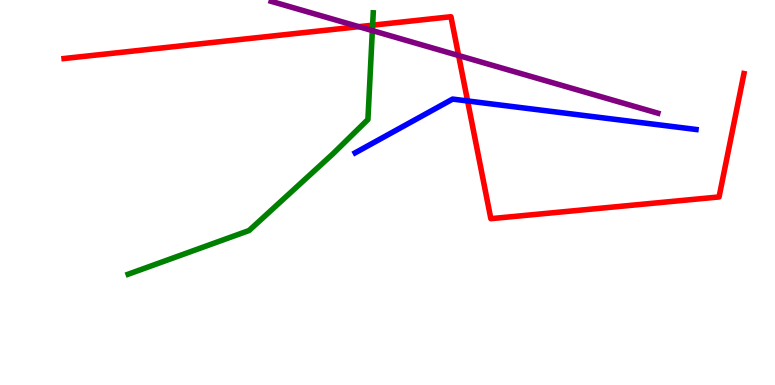[{'lines': ['blue', 'red'], 'intersections': [{'x': 6.03, 'y': 7.38}]}, {'lines': ['green', 'red'], 'intersections': [{'x': 4.81, 'y': 9.35}]}, {'lines': ['purple', 'red'], 'intersections': [{'x': 4.63, 'y': 9.31}, {'x': 5.92, 'y': 8.56}]}, {'lines': ['blue', 'green'], 'intersections': []}, {'lines': ['blue', 'purple'], 'intersections': []}, {'lines': ['green', 'purple'], 'intersections': [{'x': 4.8, 'y': 9.21}]}]